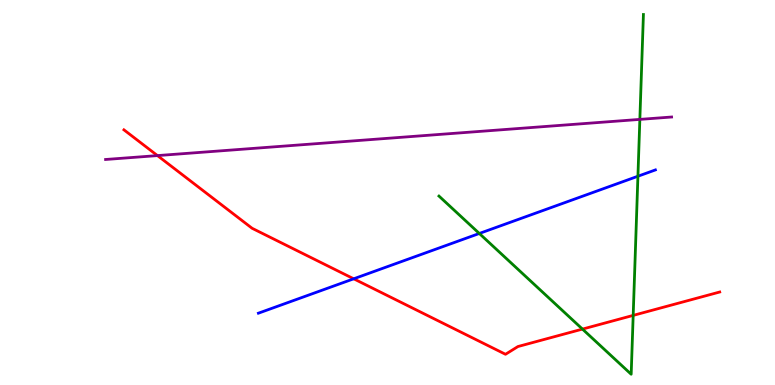[{'lines': ['blue', 'red'], 'intersections': [{'x': 4.56, 'y': 2.76}]}, {'lines': ['green', 'red'], 'intersections': [{'x': 7.52, 'y': 1.45}, {'x': 8.17, 'y': 1.81}]}, {'lines': ['purple', 'red'], 'intersections': [{'x': 2.03, 'y': 5.96}]}, {'lines': ['blue', 'green'], 'intersections': [{'x': 6.18, 'y': 3.94}, {'x': 8.23, 'y': 5.42}]}, {'lines': ['blue', 'purple'], 'intersections': []}, {'lines': ['green', 'purple'], 'intersections': [{'x': 8.26, 'y': 6.9}]}]